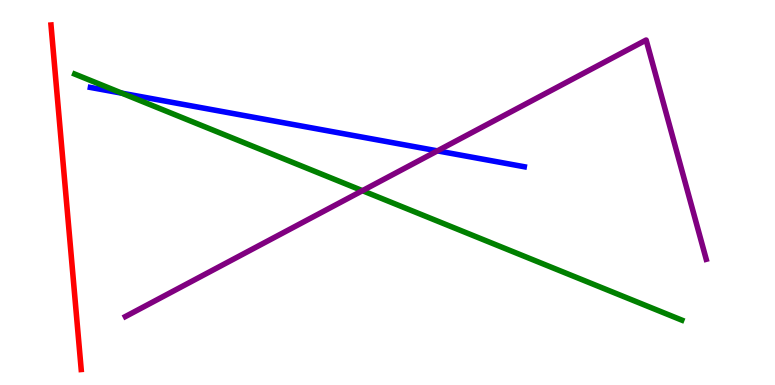[{'lines': ['blue', 'red'], 'intersections': []}, {'lines': ['green', 'red'], 'intersections': []}, {'lines': ['purple', 'red'], 'intersections': []}, {'lines': ['blue', 'green'], 'intersections': [{'x': 1.57, 'y': 7.58}]}, {'lines': ['blue', 'purple'], 'intersections': [{'x': 5.64, 'y': 6.08}]}, {'lines': ['green', 'purple'], 'intersections': [{'x': 4.68, 'y': 5.05}]}]